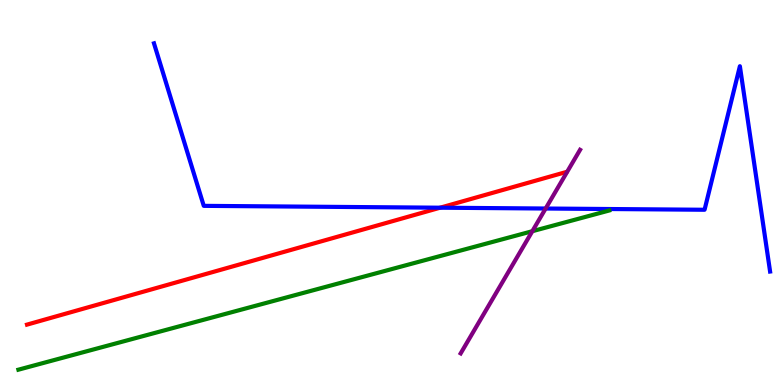[{'lines': ['blue', 'red'], 'intersections': [{'x': 5.68, 'y': 4.61}]}, {'lines': ['green', 'red'], 'intersections': []}, {'lines': ['purple', 'red'], 'intersections': []}, {'lines': ['blue', 'green'], 'intersections': []}, {'lines': ['blue', 'purple'], 'intersections': [{'x': 7.04, 'y': 4.58}]}, {'lines': ['green', 'purple'], 'intersections': [{'x': 6.87, 'y': 3.99}]}]